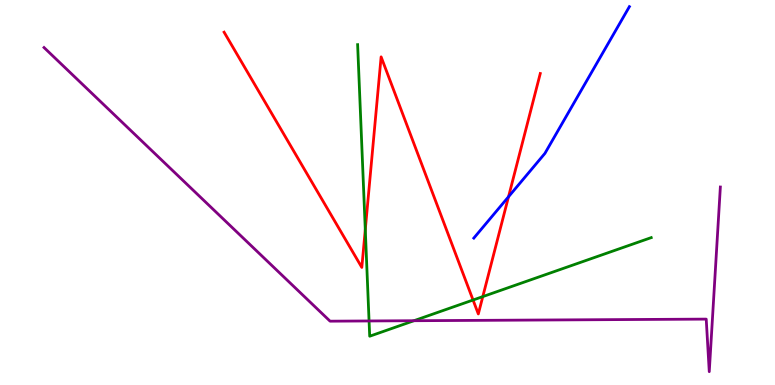[{'lines': ['blue', 'red'], 'intersections': [{'x': 6.56, 'y': 4.89}]}, {'lines': ['green', 'red'], 'intersections': [{'x': 4.71, 'y': 4.04}, {'x': 6.1, 'y': 2.21}, {'x': 6.23, 'y': 2.3}]}, {'lines': ['purple', 'red'], 'intersections': []}, {'lines': ['blue', 'green'], 'intersections': []}, {'lines': ['blue', 'purple'], 'intersections': []}, {'lines': ['green', 'purple'], 'intersections': [{'x': 4.76, 'y': 1.66}, {'x': 5.34, 'y': 1.67}]}]